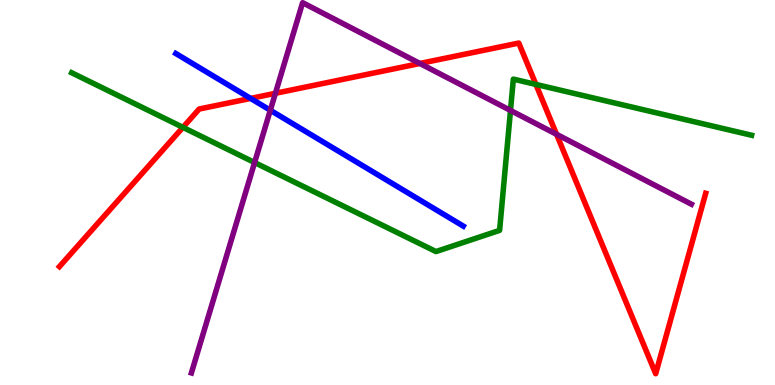[{'lines': ['blue', 'red'], 'intersections': [{'x': 3.23, 'y': 7.44}]}, {'lines': ['green', 'red'], 'intersections': [{'x': 2.36, 'y': 6.69}, {'x': 6.91, 'y': 7.81}]}, {'lines': ['purple', 'red'], 'intersections': [{'x': 3.55, 'y': 7.58}, {'x': 5.42, 'y': 8.35}, {'x': 7.18, 'y': 6.51}]}, {'lines': ['blue', 'green'], 'intersections': []}, {'lines': ['blue', 'purple'], 'intersections': [{'x': 3.49, 'y': 7.14}]}, {'lines': ['green', 'purple'], 'intersections': [{'x': 3.29, 'y': 5.78}, {'x': 6.59, 'y': 7.13}]}]